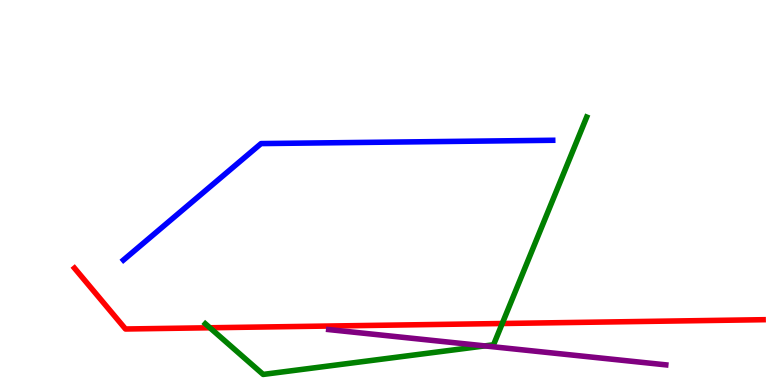[{'lines': ['blue', 'red'], 'intersections': []}, {'lines': ['green', 'red'], 'intersections': [{'x': 2.71, 'y': 1.49}, {'x': 6.48, 'y': 1.6}]}, {'lines': ['purple', 'red'], 'intersections': []}, {'lines': ['blue', 'green'], 'intersections': []}, {'lines': ['blue', 'purple'], 'intersections': []}, {'lines': ['green', 'purple'], 'intersections': [{'x': 6.25, 'y': 1.02}]}]